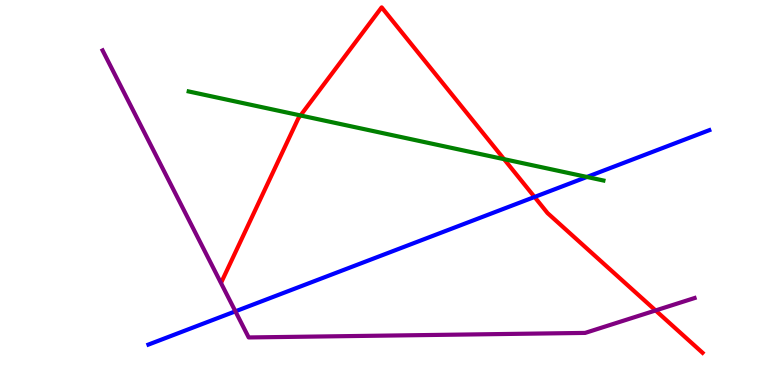[{'lines': ['blue', 'red'], 'intersections': [{'x': 6.9, 'y': 4.88}]}, {'lines': ['green', 'red'], 'intersections': [{'x': 3.88, 'y': 7.0}, {'x': 6.5, 'y': 5.87}]}, {'lines': ['purple', 'red'], 'intersections': [{'x': 8.46, 'y': 1.94}]}, {'lines': ['blue', 'green'], 'intersections': [{'x': 7.57, 'y': 5.4}]}, {'lines': ['blue', 'purple'], 'intersections': [{'x': 3.04, 'y': 1.91}]}, {'lines': ['green', 'purple'], 'intersections': []}]